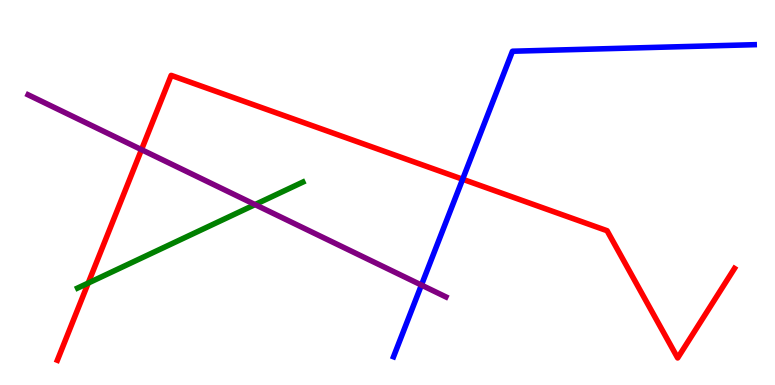[{'lines': ['blue', 'red'], 'intersections': [{'x': 5.97, 'y': 5.34}]}, {'lines': ['green', 'red'], 'intersections': [{'x': 1.14, 'y': 2.65}]}, {'lines': ['purple', 'red'], 'intersections': [{'x': 1.83, 'y': 6.11}]}, {'lines': ['blue', 'green'], 'intersections': []}, {'lines': ['blue', 'purple'], 'intersections': [{'x': 5.44, 'y': 2.6}]}, {'lines': ['green', 'purple'], 'intersections': [{'x': 3.29, 'y': 4.69}]}]